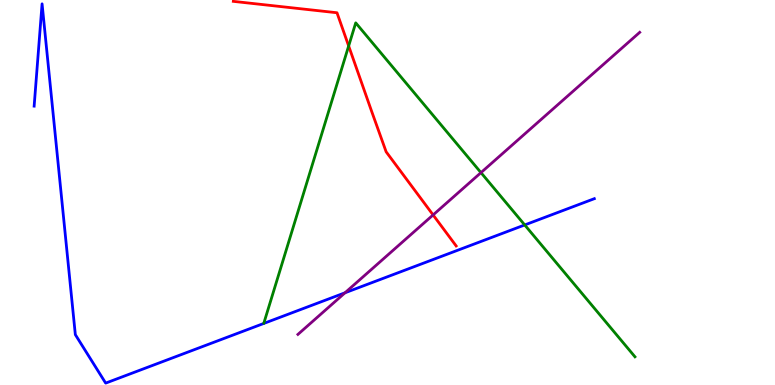[{'lines': ['blue', 'red'], 'intersections': []}, {'lines': ['green', 'red'], 'intersections': [{'x': 4.5, 'y': 8.81}]}, {'lines': ['purple', 'red'], 'intersections': [{'x': 5.59, 'y': 4.42}]}, {'lines': ['blue', 'green'], 'intersections': [{'x': 6.77, 'y': 4.16}]}, {'lines': ['blue', 'purple'], 'intersections': [{'x': 4.45, 'y': 2.4}]}, {'lines': ['green', 'purple'], 'intersections': [{'x': 6.21, 'y': 5.52}]}]